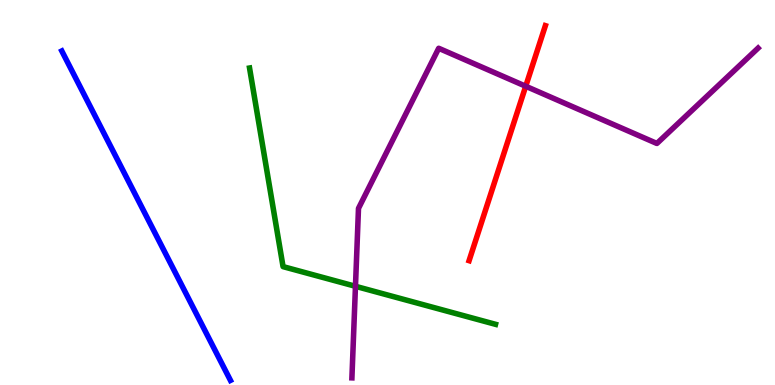[{'lines': ['blue', 'red'], 'intersections': []}, {'lines': ['green', 'red'], 'intersections': []}, {'lines': ['purple', 'red'], 'intersections': [{'x': 6.78, 'y': 7.76}]}, {'lines': ['blue', 'green'], 'intersections': []}, {'lines': ['blue', 'purple'], 'intersections': []}, {'lines': ['green', 'purple'], 'intersections': [{'x': 4.59, 'y': 2.56}]}]